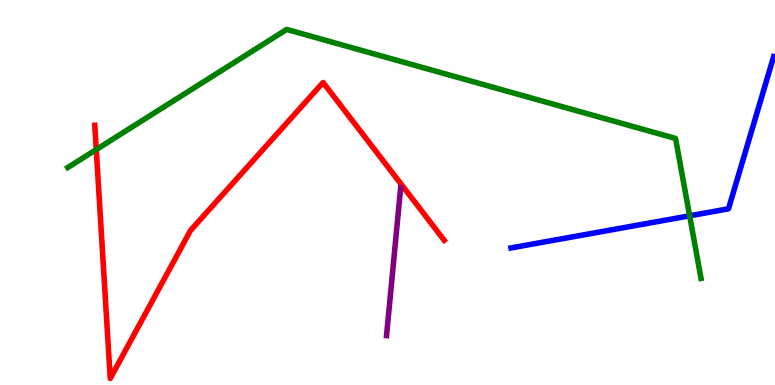[{'lines': ['blue', 'red'], 'intersections': []}, {'lines': ['green', 'red'], 'intersections': [{'x': 1.24, 'y': 6.12}]}, {'lines': ['purple', 'red'], 'intersections': []}, {'lines': ['blue', 'green'], 'intersections': [{'x': 8.9, 'y': 4.39}]}, {'lines': ['blue', 'purple'], 'intersections': []}, {'lines': ['green', 'purple'], 'intersections': []}]